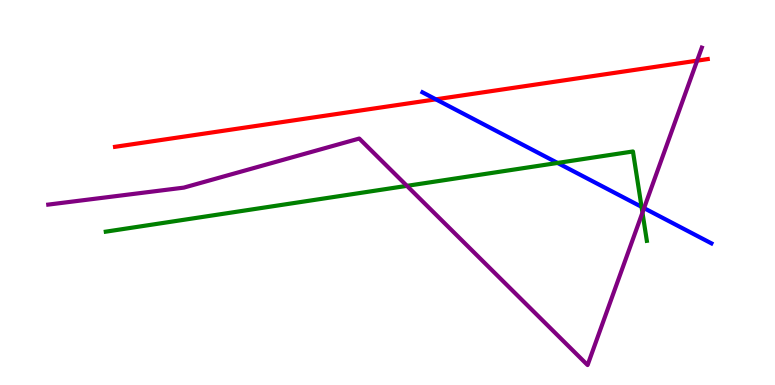[{'lines': ['blue', 'red'], 'intersections': [{'x': 5.62, 'y': 7.42}]}, {'lines': ['green', 'red'], 'intersections': []}, {'lines': ['purple', 'red'], 'intersections': [{'x': 9.0, 'y': 8.42}]}, {'lines': ['blue', 'green'], 'intersections': [{'x': 7.19, 'y': 5.77}, {'x': 8.28, 'y': 4.63}]}, {'lines': ['blue', 'purple'], 'intersections': [{'x': 8.31, 'y': 4.59}]}, {'lines': ['green', 'purple'], 'intersections': [{'x': 5.25, 'y': 5.17}, {'x': 8.29, 'y': 4.48}]}]